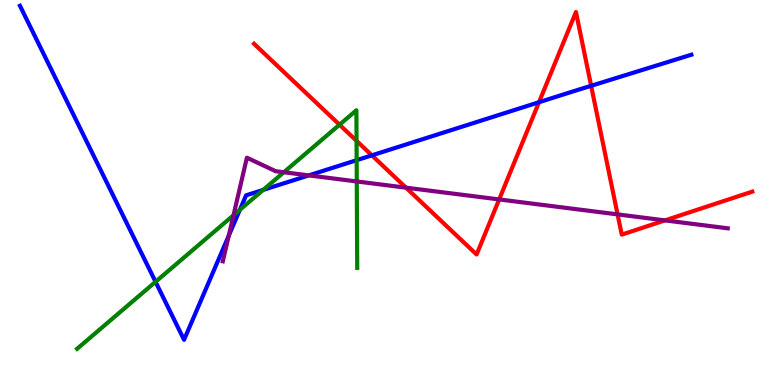[{'lines': ['blue', 'red'], 'intersections': [{'x': 4.8, 'y': 5.97}, {'x': 6.95, 'y': 7.34}, {'x': 7.63, 'y': 7.77}]}, {'lines': ['green', 'red'], 'intersections': [{'x': 4.38, 'y': 6.76}, {'x': 4.6, 'y': 6.34}]}, {'lines': ['purple', 'red'], 'intersections': [{'x': 5.24, 'y': 5.13}, {'x': 6.44, 'y': 4.82}, {'x': 7.97, 'y': 4.43}, {'x': 8.58, 'y': 4.28}]}, {'lines': ['blue', 'green'], 'intersections': [{'x': 2.01, 'y': 2.68}, {'x': 3.1, 'y': 4.55}, {'x': 3.4, 'y': 5.07}, {'x': 4.6, 'y': 5.84}]}, {'lines': ['blue', 'purple'], 'intersections': [{'x': 2.95, 'y': 3.88}, {'x': 3.98, 'y': 5.44}]}, {'lines': ['green', 'purple'], 'intersections': [{'x': 3.01, 'y': 4.41}, {'x': 3.66, 'y': 5.53}, {'x': 4.6, 'y': 5.29}]}]